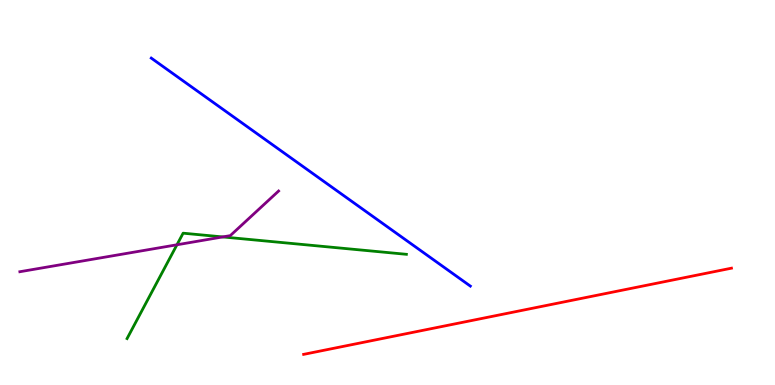[{'lines': ['blue', 'red'], 'intersections': []}, {'lines': ['green', 'red'], 'intersections': []}, {'lines': ['purple', 'red'], 'intersections': []}, {'lines': ['blue', 'green'], 'intersections': []}, {'lines': ['blue', 'purple'], 'intersections': []}, {'lines': ['green', 'purple'], 'intersections': [{'x': 2.28, 'y': 3.64}, {'x': 2.87, 'y': 3.85}]}]